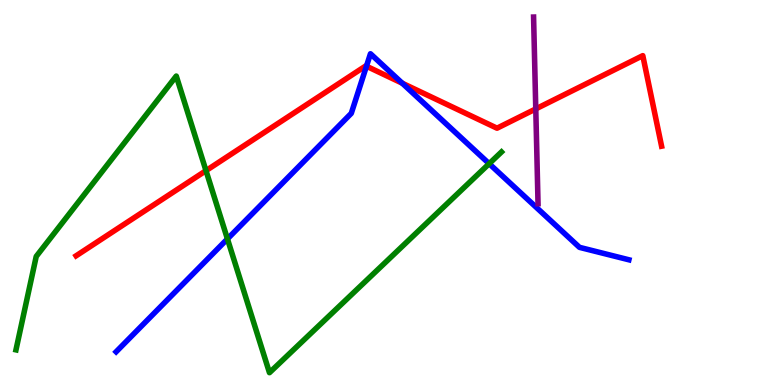[{'lines': ['blue', 'red'], 'intersections': [{'x': 4.73, 'y': 8.28}, {'x': 5.19, 'y': 7.84}]}, {'lines': ['green', 'red'], 'intersections': [{'x': 2.66, 'y': 5.57}]}, {'lines': ['purple', 'red'], 'intersections': [{'x': 6.91, 'y': 7.17}]}, {'lines': ['blue', 'green'], 'intersections': [{'x': 2.93, 'y': 3.79}, {'x': 6.31, 'y': 5.75}]}, {'lines': ['blue', 'purple'], 'intersections': []}, {'lines': ['green', 'purple'], 'intersections': []}]